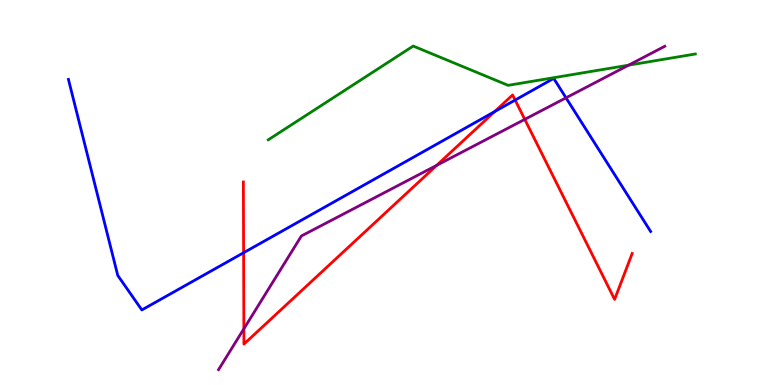[{'lines': ['blue', 'red'], 'intersections': [{'x': 3.14, 'y': 3.44}, {'x': 6.38, 'y': 7.1}, {'x': 6.65, 'y': 7.4}]}, {'lines': ['green', 'red'], 'intersections': []}, {'lines': ['purple', 'red'], 'intersections': [{'x': 3.15, 'y': 1.46}, {'x': 5.63, 'y': 5.71}, {'x': 6.77, 'y': 6.9}]}, {'lines': ['blue', 'green'], 'intersections': []}, {'lines': ['blue', 'purple'], 'intersections': [{'x': 7.3, 'y': 7.46}]}, {'lines': ['green', 'purple'], 'intersections': [{'x': 8.11, 'y': 8.31}]}]